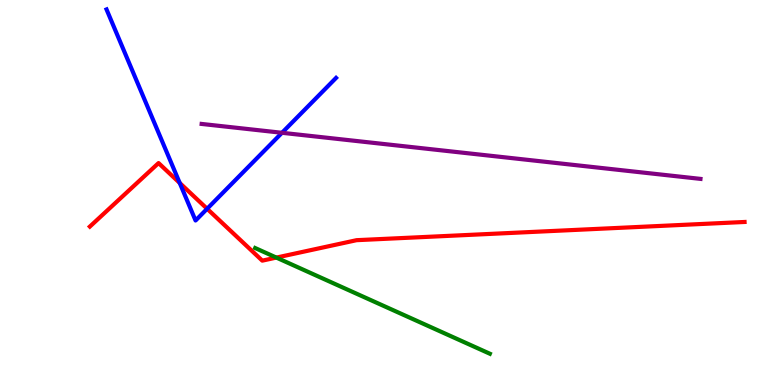[{'lines': ['blue', 'red'], 'intersections': [{'x': 2.32, 'y': 5.25}, {'x': 2.67, 'y': 4.58}]}, {'lines': ['green', 'red'], 'intersections': [{'x': 3.57, 'y': 3.31}]}, {'lines': ['purple', 'red'], 'intersections': []}, {'lines': ['blue', 'green'], 'intersections': []}, {'lines': ['blue', 'purple'], 'intersections': [{'x': 3.64, 'y': 6.55}]}, {'lines': ['green', 'purple'], 'intersections': []}]